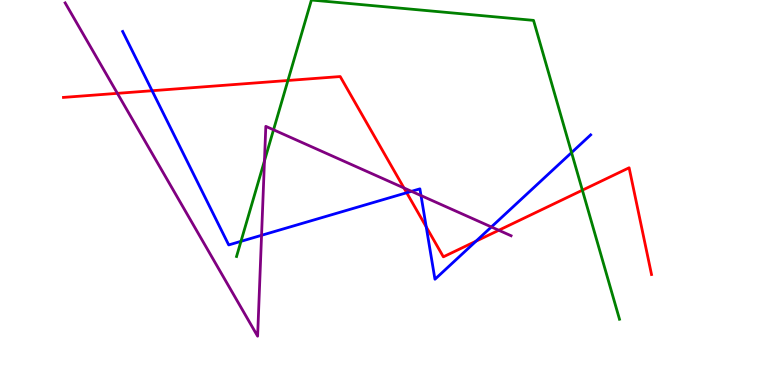[{'lines': ['blue', 'red'], 'intersections': [{'x': 1.96, 'y': 7.64}, {'x': 5.25, 'y': 4.99}, {'x': 5.5, 'y': 4.11}, {'x': 6.14, 'y': 3.74}]}, {'lines': ['green', 'red'], 'intersections': [{'x': 3.72, 'y': 7.91}, {'x': 7.51, 'y': 5.06}]}, {'lines': ['purple', 'red'], 'intersections': [{'x': 1.51, 'y': 7.58}, {'x': 5.21, 'y': 5.12}, {'x': 6.44, 'y': 4.02}]}, {'lines': ['blue', 'green'], 'intersections': [{'x': 3.11, 'y': 3.73}, {'x': 7.37, 'y': 6.04}]}, {'lines': ['blue', 'purple'], 'intersections': [{'x': 3.37, 'y': 3.89}, {'x': 5.31, 'y': 5.03}, {'x': 5.43, 'y': 4.92}, {'x': 6.34, 'y': 4.11}]}, {'lines': ['green', 'purple'], 'intersections': [{'x': 3.41, 'y': 5.82}, {'x': 3.53, 'y': 6.63}]}]